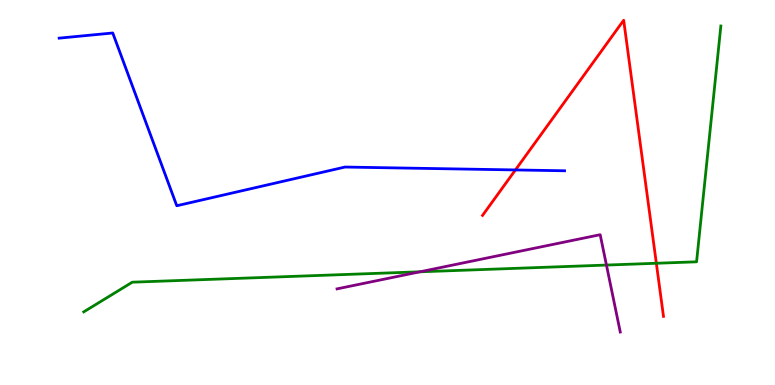[{'lines': ['blue', 'red'], 'intersections': [{'x': 6.65, 'y': 5.59}]}, {'lines': ['green', 'red'], 'intersections': [{'x': 8.47, 'y': 3.16}]}, {'lines': ['purple', 'red'], 'intersections': []}, {'lines': ['blue', 'green'], 'intersections': []}, {'lines': ['blue', 'purple'], 'intersections': []}, {'lines': ['green', 'purple'], 'intersections': [{'x': 5.42, 'y': 2.94}, {'x': 7.83, 'y': 3.12}]}]